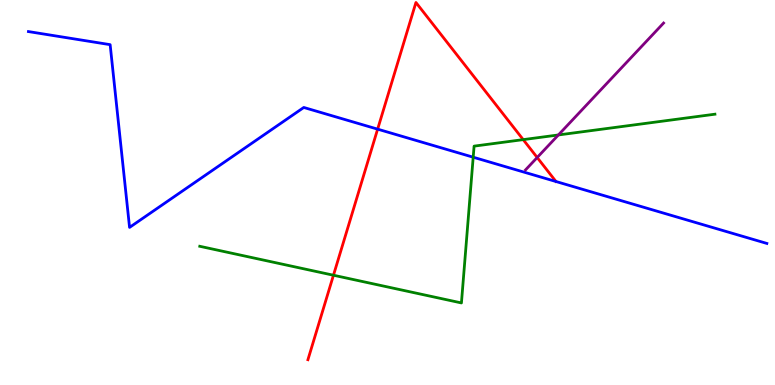[{'lines': ['blue', 'red'], 'intersections': [{'x': 4.87, 'y': 6.65}]}, {'lines': ['green', 'red'], 'intersections': [{'x': 4.3, 'y': 2.85}, {'x': 6.75, 'y': 6.37}]}, {'lines': ['purple', 'red'], 'intersections': [{'x': 6.93, 'y': 5.91}]}, {'lines': ['blue', 'green'], 'intersections': [{'x': 6.11, 'y': 5.92}]}, {'lines': ['blue', 'purple'], 'intersections': []}, {'lines': ['green', 'purple'], 'intersections': [{'x': 7.2, 'y': 6.49}]}]